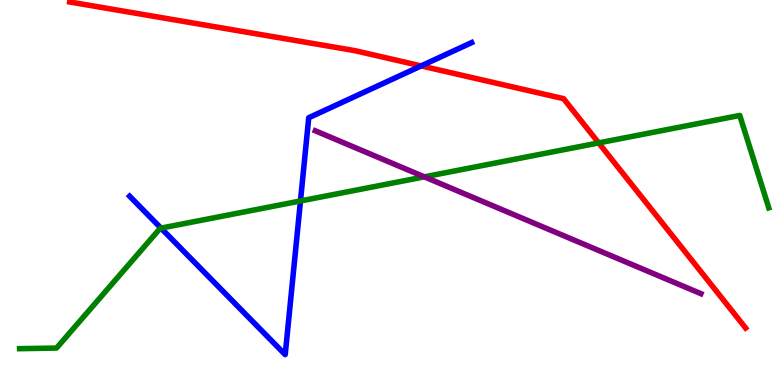[{'lines': ['blue', 'red'], 'intersections': [{'x': 5.43, 'y': 8.29}]}, {'lines': ['green', 'red'], 'intersections': [{'x': 7.73, 'y': 6.29}]}, {'lines': ['purple', 'red'], 'intersections': []}, {'lines': ['blue', 'green'], 'intersections': [{'x': 2.08, 'y': 4.07}, {'x': 3.88, 'y': 4.78}]}, {'lines': ['blue', 'purple'], 'intersections': []}, {'lines': ['green', 'purple'], 'intersections': [{'x': 5.48, 'y': 5.41}]}]